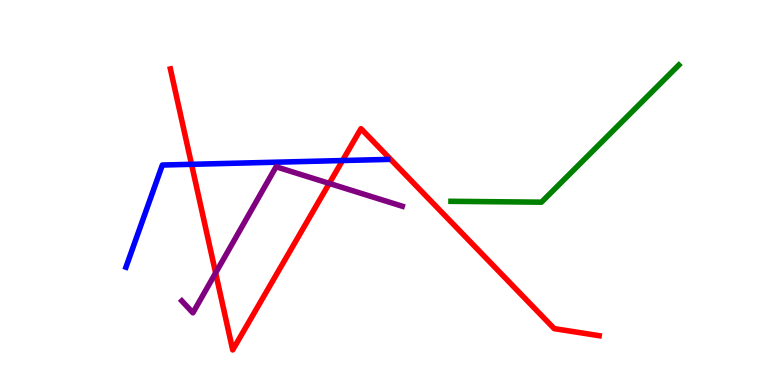[{'lines': ['blue', 'red'], 'intersections': [{'x': 2.47, 'y': 5.73}, {'x': 4.42, 'y': 5.83}]}, {'lines': ['green', 'red'], 'intersections': []}, {'lines': ['purple', 'red'], 'intersections': [{'x': 2.78, 'y': 2.91}, {'x': 4.25, 'y': 5.24}]}, {'lines': ['blue', 'green'], 'intersections': []}, {'lines': ['blue', 'purple'], 'intersections': []}, {'lines': ['green', 'purple'], 'intersections': []}]